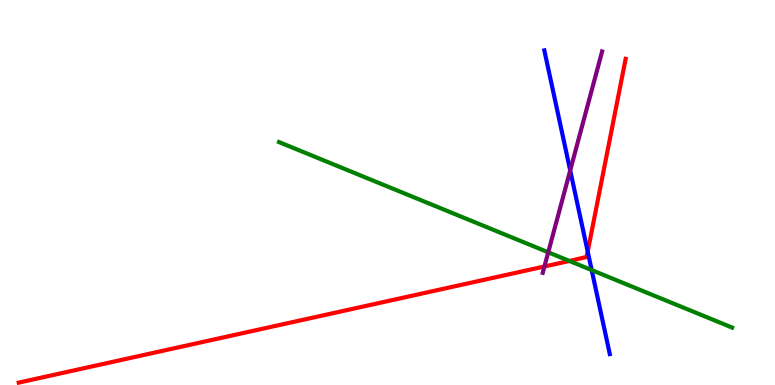[{'lines': ['blue', 'red'], 'intersections': [{'x': 7.58, 'y': 3.47}]}, {'lines': ['green', 'red'], 'intersections': [{'x': 7.35, 'y': 3.22}]}, {'lines': ['purple', 'red'], 'intersections': [{'x': 7.02, 'y': 3.08}]}, {'lines': ['blue', 'green'], 'intersections': [{'x': 7.63, 'y': 2.98}]}, {'lines': ['blue', 'purple'], 'intersections': [{'x': 7.36, 'y': 5.57}]}, {'lines': ['green', 'purple'], 'intersections': [{'x': 7.07, 'y': 3.45}]}]